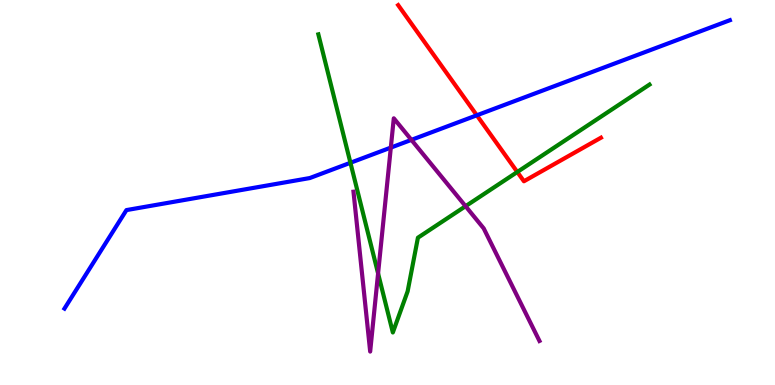[{'lines': ['blue', 'red'], 'intersections': [{'x': 6.15, 'y': 7.01}]}, {'lines': ['green', 'red'], 'intersections': [{'x': 6.67, 'y': 5.53}]}, {'lines': ['purple', 'red'], 'intersections': []}, {'lines': ['blue', 'green'], 'intersections': [{'x': 4.52, 'y': 5.77}]}, {'lines': ['blue', 'purple'], 'intersections': [{'x': 5.04, 'y': 6.17}, {'x': 5.31, 'y': 6.37}]}, {'lines': ['green', 'purple'], 'intersections': [{'x': 4.88, 'y': 2.9}, {'x': 6.01, 'y': 4.64}]}]